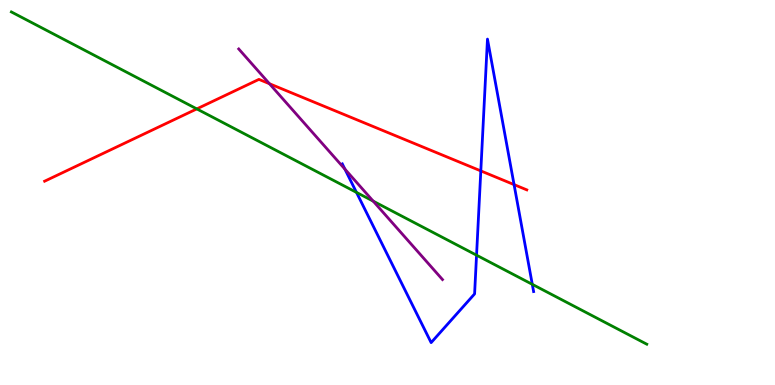[{'lines': ['blue', 'red'], 'intersections': [{'x': 6.2, 'y': 5.56}, {'x': 6.63, 'y': 5.2}]}, {'lines': ['green', 'red'], 'intersections': [{'x': 2.54, 'y': 7.17}]}, {'lines': ['purple', 'red'], 'intersections': [{'x': 3.48, 'y': 7.83}]}, {'lines': ['blue', 'green'], 'intersections': [{'x': 4.6, 'y': 5.0}, {'x': 6.15, 'y': 3.37}, {'x': 6.87, 'y': 2.61}]}, {'lines': ['blue', 'purple'], 'intersections': [{'x': 4.45, 'y': 5.61}]}, {'lines': ['green', 'purple'], 'intersections': [{'x': 4.82, 'y': 4.78}]}]